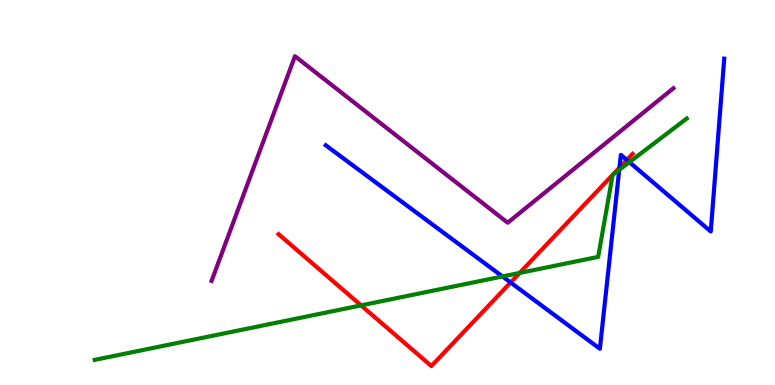[{'lines': ['blue', 'red'], 'intersections': [{'x': 6.59, 'y': 2.66}, {'x': 7.99, 'y': 5.64}, {'x': 8.09, 'y': 5.85}]}, {'lines': ['green', 'red'], 'intersections': [{'x': 4.66, 'y': 2.07}, {'x': 6.71, 'y': 2.91}, {'x': 7.91, 'y': 5.46}, {'x': 7.91, 'y': 5.46}]}, {'lines': ['purple', 'red'], 'intersections': []}, {'lines': ['blue', 'green'], 'intersections': [{'x': 6.48, 'y': 2.82}, {'x': 7.99, 'y': 5.59}, {'x': 8.12, 'y': 5.79}]}, {'lines': ['blue', 'purple'], 'intersections': []}, {'lines': ['green', 'purple'], 'intersections': []}]